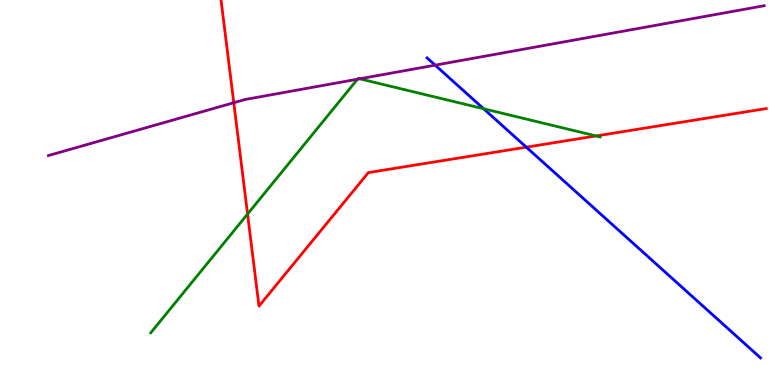[{'lines': ['blue', 'red'], 'intersections': [{'x': 6.79, 'y': 6.18}]}, {'lines': ['green', 'red'], 'intersections': [{'x': 3.19, 'y': 4.44}, {'x': 7.69, 'y': 6.47}]}, {'lines': ['purple', 'red'], 'intersections': [{'x': 3.02, 'y': 7.33}]}, {'lines': ['blue', 'green'], 'intersections': [{'x': 6.24, 'y': 7.18}]}, {'lines': ['blue', 'purple'], 'intersections': [{'x': 5.62, 'y': 8.31}]}, {'lines': ['green', 'purple'], 'intersections': [{'x': 4.61, 'y': 7.94}, {'x': 4.64, 'y': 7.95}]}]